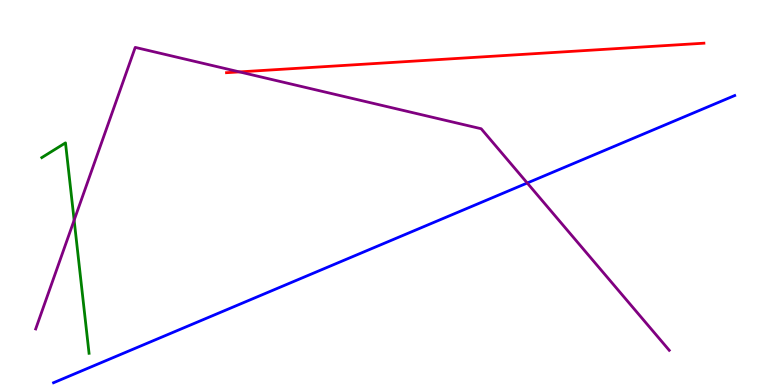[{'lines': ['blue', 'red'], 'intersections': []}, {'lines': ['green', 'red'], 'intersections': []}, {'lines': ['purple', 'red'], 'intersections': [{'x': 3.09, 'y': 8.13}]}, {'lines': ['blue', 'green'], 'intersections': []}, {'lines': ['blue', 'purple'], 'intersections': [{'x': 6.8, 'y': 5.25}]}, {'lines': ['green', 'purple'], 'intersections': [{'x': 0.957, 'y': 4.28}]}]